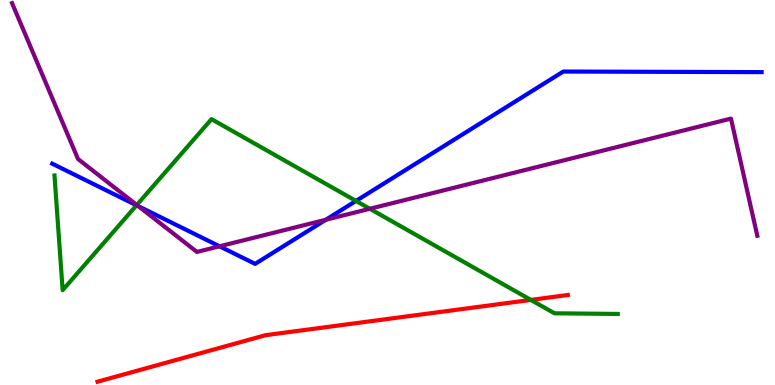[{'lines': ['blue', 'red'], 'intersections': []}, {'lines': ['green', 'red'], 'intersections': [{'x': 6.85, 'y': 2.21}]}, {'lines': ['purple', 'red'], 'intersections': []}, {'lines': ['blue', 'green'], 'intersections': [{'x': 1.76, 'y': 4.67}, {'x': 4.59, 'y': 4.78}]}, {'lines': ['blue', 'purple'], 'intersections': [{'x': 1.79, 'y': 4.64}, {'x': 2.83, 'y': 3.6}, {'x': 4.2, 'y': 4.29}]}, {'lines': ['green', 'purple'], 'intersections': [{'x': 1.77, 'y': 4.68}, {'x': 4.77, 'y': 4.58}]}]